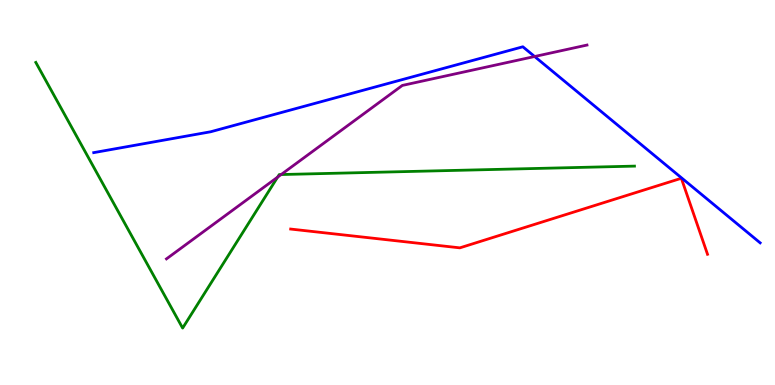[{'lines': ['blue', 'red'], 'intersections': []}, {'lines': ['green', 'red'], 'intersections': []}, {'lines': ['purple', 'red'], 'intersections': []}, {'lines': ['blue', 'green'], 'intersections': []}, {'lines': ['blue', 'purple'], 'intersections': [{'x': 6.9, 'y': 8.53}]}, {'lines': ['green', 'purple'], 'intersections': [{'x': 3.58, 'y': 5.4}, {'x': 3.63, 'y': 5.47}]}]